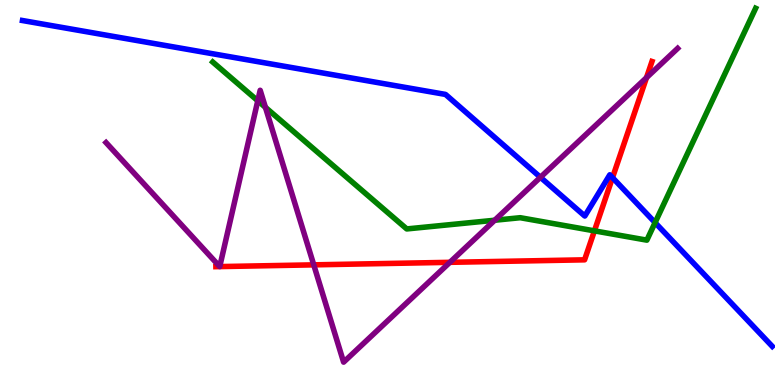[{'lines': ['blue', 'red'], 'intersections': [{'x': 7.9, 'y': 5.39}]}, {'lines': ['green', 'red'], 'intersections': [{'x': 7.67, 'y': 4.0}]}, {'lines': ['purple', 'red'], 'intersections': [{'x': 2.84, 'y': 3.08}, {'x': 2.84, 'y': 3.08}, {'x': 4.05, 'y': 3.12}, {'x': 5.81, 'y': 3.19}, {'x': 8.34, 'y': 7.98}]}, {'lines': ['blue', 'green'], 'intersections': [{'x': 8.45, 'y': 4.22}]}, {'lines': ['blue', 'purple'], 'intersections': [{'x': 6.97, 'y': 5.4}]}, {'lines': ['green', 'purple'], 'intersections': [{'x': 3.33, 'y': 7.38}, {'x': 3.42, 'y': 7.21}, {'x': 6.38, 'y': 4.28}]}]